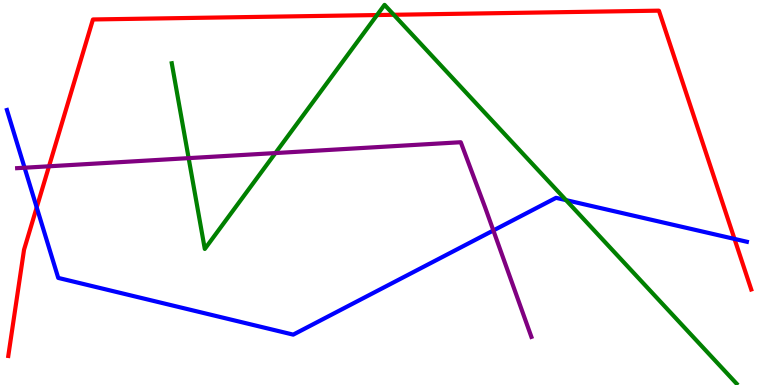[{'lines': ['blue', 'red'], 'intersections': [{'x': 0.474, 'y': 4.61}, {'x': 9.48, 'y': 3.79}]}, {'lines': ['green', 'red'], 'intersections': [{'x': 4.87, 'y': 9.61}, {'x': 5.08, 'y': 9.62}]}, {'lines': ['purple', 'red'], 'intersections': [{'x': 0.632, 'y': 5.68}]}, {'lines': ['blue', 'green'], 'intersections': [{'x': 7.3, 'y': 4.8}]}, {'lines': ['blue', 'purple'], 'intersections': [{'x': 0.317, 'y': 5.64}, {'x': 6.37, 'y': 4.01}]}, {'lines': ['green', 'purple'], 'intersections': [{'x': 2.43, 'y': 5.89}, {'x': 3.55, 'y': 6.02}]}]